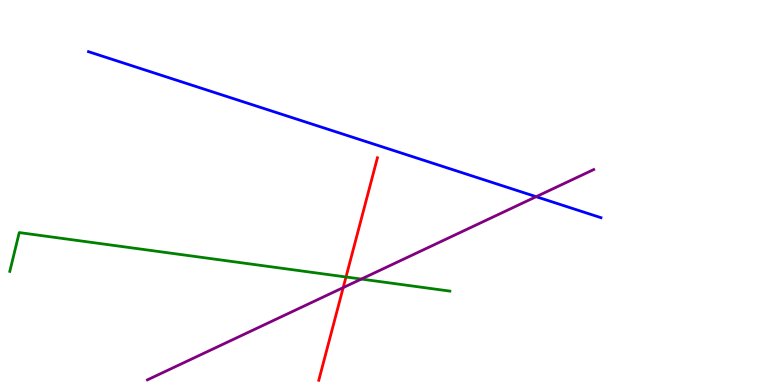[{'lines': ['blue', 'red'], 'intersections': []}, {'lines': ['green', 'red'], 'intersections': [{'x': 4.46, 'y': 2.81}]}, {'lines': ['purple', 'red'], 'intersections': [{'x': 4.43, 'y': 2.53}]}, {'lines': ['blue', 'green'], 'intersections': []}, {'lines': ['blue', 'purple'], 'intersections': [{'x': 6.92, 'y': 4.89}]}, {'lines': ['green', 'purple'], 'intersections': [{'x': 4.66, 'y': 2.75}]}]